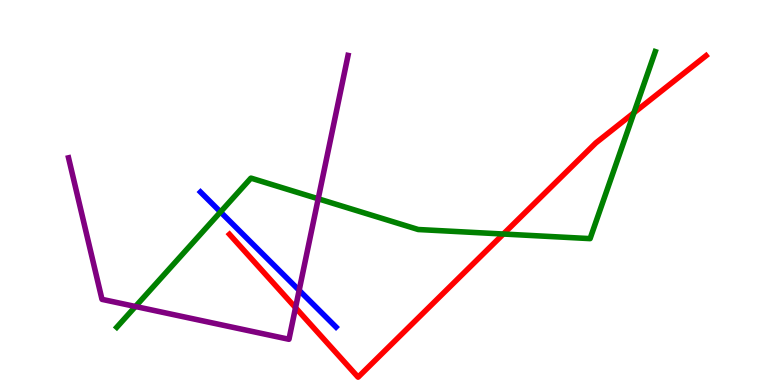[{'lines': ['blue', 'red'], 'intersections': []}, {'lines': ['green', 'red'], 'intersections': [{'x': 6.49, 'y': 3.92}, {'x': 8.18, 'y': 7.07}]}, {'lines': ['purple', 'red'], 'intersections': [{'x': 3.81, 'y': 2.01}]}, {'lines': ['blue', 'green'], 'intersections': [{'x': 2.85, 'y': 4.49}]}, {'lines': ['blue', 'purple'], 'intersections': [{'x': 3.86, 'y': 2.46}]}, {'lines': ['green', 'purple'], 'intersections': [{'x': 1.75, 'y': 2.04}, {'x': 4.11, 'y': 4.84}]}]